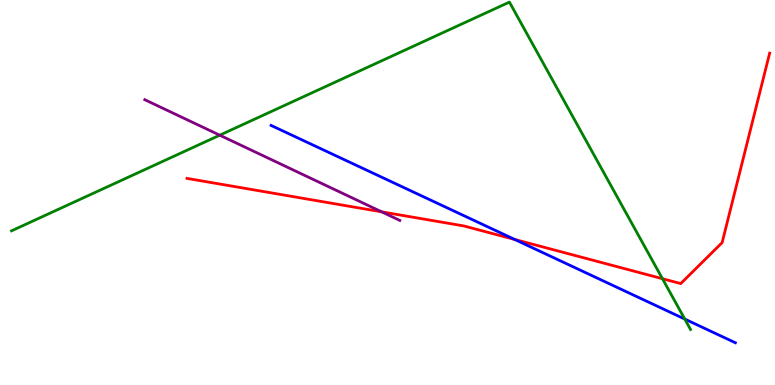[{'lines': ['blue', 'red'], 'intersections': [{'x': 6.64, 'y': 3.78}]}, {'lines': ['green', 'red'], 'intersections': [{'x': 8.55, 'y': 2.76}]}, {'lines': ['purple', 'red'], 'intersections': [{'x': 4.92, 'y': 4.5}]}, {'lines': ['blue', 'green'], 'intersections': [{'x': 8.84, 'y': 1.71}]}, {'lines': ['blue', 'purple'], 'intersections': []}, {'lines': ['green', 'purple'], 'intersections': [{'x': 2.84, 'y': 6.49}]}]